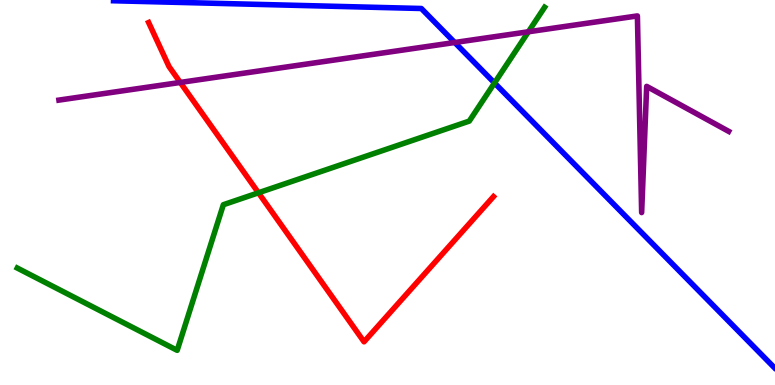[{'lines': ['blue', 'red'], 'intersections': []}, {'lines': ['green', 'red'], 'intersections': [{'x': 3.33, 'y': 4.99}]}, {'lines': ['purple', 'red'], 'intersections': [{'x': 2.33, 'y': 7.86}]}, {'lines': ['blue', 'green'], 'intersections': [{'x': 6.38, 'y': 7.85}]}, {'lines': ['blue', 'purple'], 'intersections': [{'x': 5.87, 'y': 8.9}]}, {'lines': ['green', 'purple'], 'intersections': [{'x': 6.82, 'y': 9.17}]}]